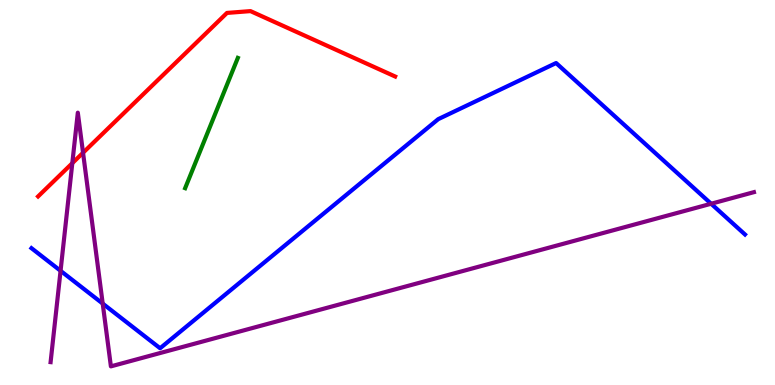[{'lines': ['blue', 'red'], 'intersections': []}, {'lines': ['green', 'red'], 'intersections': []}, {'lines': ['purple', 'red'], 'intersections': [{'x': 0.933, 'y': 5.76}, {'x': 1.07, 'y': 6.03}]}, {'lines': ['blue', 'green'], 'intersections': []}, {'lines': ['blue', 'purple'], 'intersections': [{'x': 0.781, 'y': 2.97}, {'x': 1.33, 'y': 2.11}, {'x': 9.18, 'y': 4.71}]}, {'lines': ['green', 'purple'], 'intersections': []}]